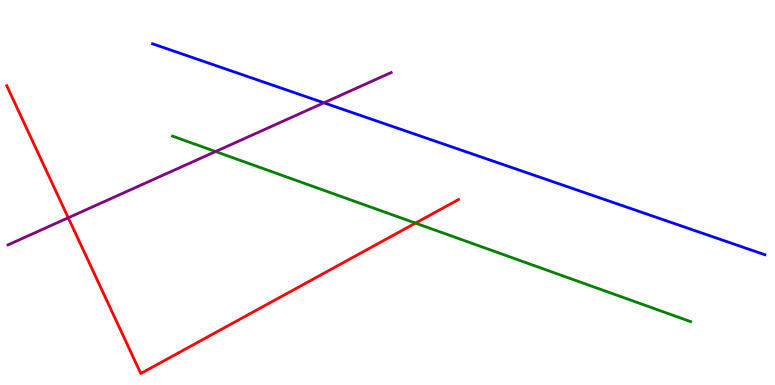[{'lines': ['blue', 'red'], 'intersections': []}, {'lines': ['green', 'red'], 'intersections': [{'x': 5.36, 'y': 4.2}]}, {'lines': ['purple', 'red'], 'intersections': [{'x': 0.881, 'y': 4.34}]}, {'lines': ['blue', 'green'], 'intersections': []}, {'lines': ['blue', 'purple'], 'intersections': [{'x': 4.18, 'y': 7.33}]}, {'lines': ['green', 'purple'], 'intersections': [{'x': 2.78, 'y': 6.06}]}]